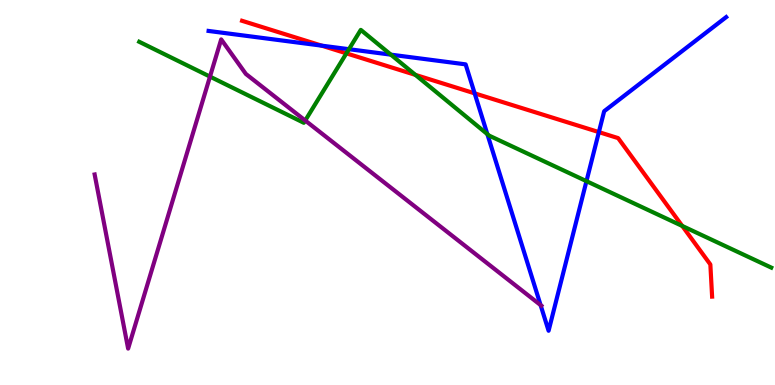[{'lines': ['blue', 'red'], 'intersections': [{'x': 4.15, 'y': 8.81}, {'x': 6.12, 'y': 7.58}, {'x': 7.73, 'y': 6.57}]}, {'lines': ['green', 'red'], 'intersections': [{'x': 4.47, 'y': 8.61}, {'x': 5.36, 'y': 8.05}, {'x': 8.8, 'y': 4.13}]}, {'lines': ['purple', 'red'], 'intersections': []}, {'lines': ['blue', 'green'], 'intersections': [{'x': 4.5, 'y': 8.72}, {'x': 5.04, 'y': 8.58}, {'x': 6.29, 'y': 6.52}, {'x': 7.57, 'y': 5.29}]}, {'lines': ['blue', 'purple'], 'intersections': [{'x': 6.98, 'y': 2.08}]}, {'lines': ['green', 'purple'], 'intersections': [{'x': 2.71, 'y': 8.01}, {'x': 3.94, 'y': 6.87}]}]